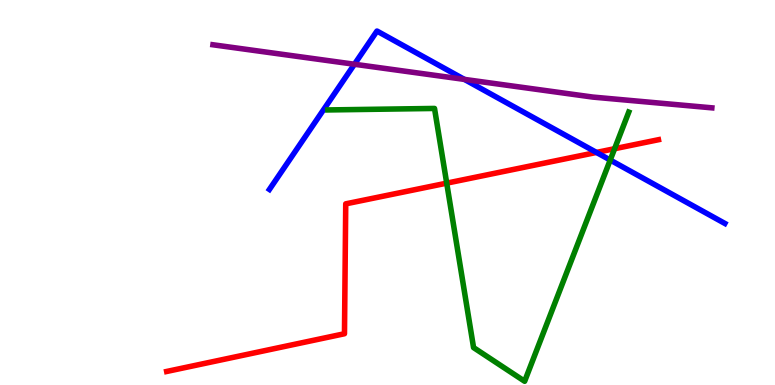[{'lines': ['blue', 'red'], 'intersections': [{'x': 7.7, 'y': 6.04}]}, {'lines': ['green', 'red'], 'intersections': [{'x': 5.76, 'y': 5.24}, {'x': 7.93, 'y': 6.14}]}, {'lines': ['purple', 'red'], 'intersections': []}, {'lines': ['blue', 'green'], 'intersections': [{'x': 7.87, 'y': 5.84}]}, {'lines': ['blue', 'purple'], 'intersections': [{'x': 4.57, 'y': 8.33}, {'x': 5.99, 'y': 7.94}]}, {'lines': ['green', 'purple'], 'intersections': []}]